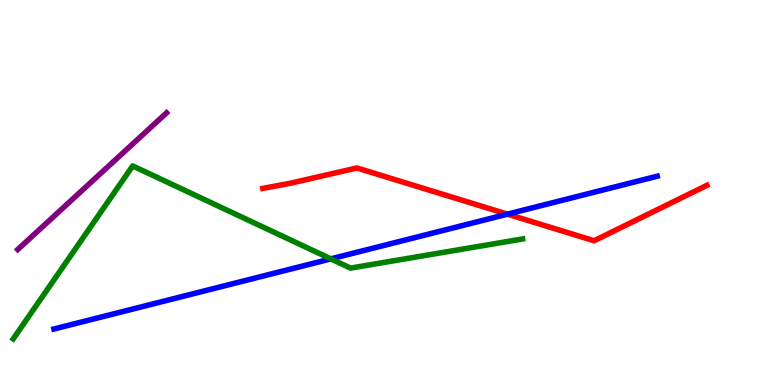[{'lines': ['blue', 'red'], 'intersections': [{'x': 6.55, 'y': 4.44}]}, {'lines': ['green', 'red'], 'intersections': []}, {'lines': ['purple', 'red'], 'intersections': []}, {'lines': ['blue', 'green'], 'intersections': [{'x': 4.27, 'y': 3.28}]}, {'lines': ['blue', 'purple'], 'intersections': []}, {'lines': ['green', 'purple'], 'intersections': []}]